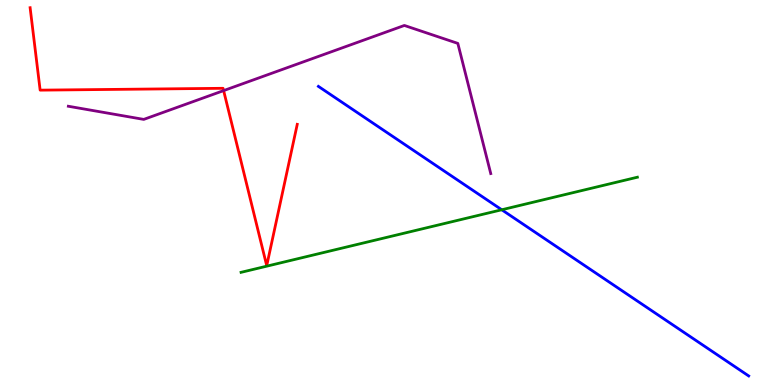[{'lines': ['blue', 'red'], 'intersections': []}, {'lines': ['green', 'red'], 'intersections': []}, {'lines': ['purple', 'red'], 'intersections': [{'x': 2.89, 'y': 7.65}]}, {'lines': ['blue', 'green'], 'intersections': [{'x': 6.47, 'y': 4.55}]}, {'lines': ['blue', 'purple'], 'intersections': []}, {'lines': ['green', 'purple'], 'intersections': []}]